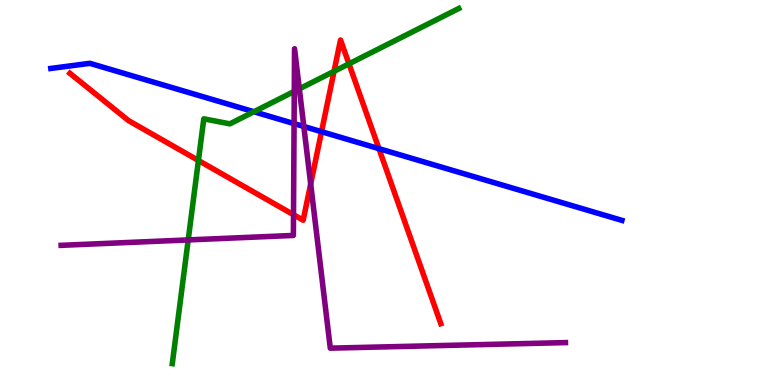[{'lines': ['blue', 'red'], 'intersections': [{'x': 4.15, 'y': 6.58}, {'x': 4.89, 'y': 6.14}]}, {'lines': ['green', 'red'], 'intersections': [{'x': 2.56, 'y': 5.83}, {'x': 4.31, 'y': 8.15}, {'x': 4.5, 'y': 8.34}]}, {'lines': ['purple', 'red'], 'intersections': [{'x': 3.79, 'y': 4.42}, {'x': 4.01, 'y': 5.22}]}, {'lines': ['blue', 'green'], 'intersections': [{'x': 3.28, 'y': 7.1}]}, {'lines': ['blue', 'purple'], 'intersections': [{'x': 3.79, 'y': 6.79}, {'x': 3.92, 'y': 6.71}]}, {'lines': ['green', 'purple'], 'intersections': [{'x': 2.43, 'y': 3.77}, {'x': 3.8, 'y': 7.63}, {'x': 3.86, 'y': 7.69}]}]